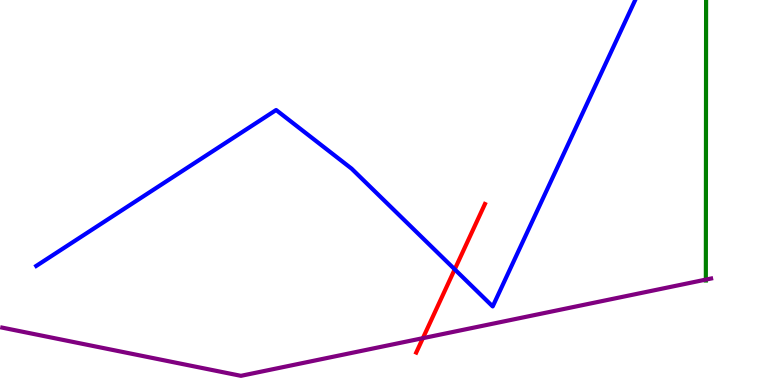[{'lines': ['blue', 'red'], 'intersections': [{'x': 5.87, 'y': 3.0}]}, {'lines': ['green', 'red'], 'intersections': []}, {'lines': ['purple', 'red'], 'intersections': [{'x': 5.46, 'y': 1.22}]}, {'lines': ['blue', 'green'], 'intersections': []}, {'lines': ['blue', 'purple'], 'intersections': []}, {'lines': ['green', 'purple'], 'intersections': [{'x': 9.11, 'y': 2.74}]}]